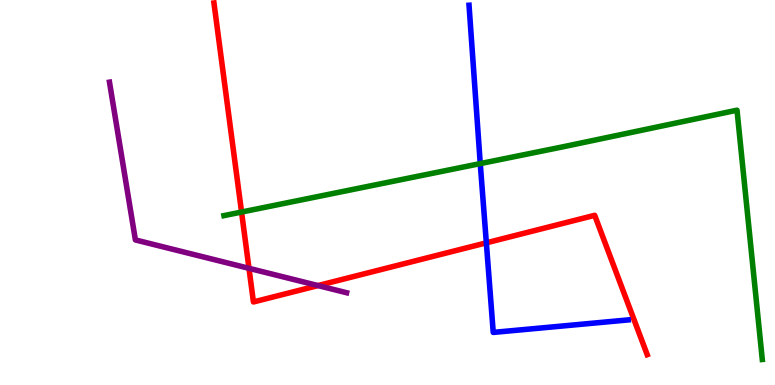[{'lines': ['blue', 'red'], 'intersections': [{'x': 6.28, 'y': 3.69}]}, {'lines': ['green', 'red'], 'intersections': [{'x': 3.12, 'y': 4.49}]}, {'lines': ['purple', 'red'], 'intersections': [{'x': 3.21, 'y': 3.03}, {'x': 4.1, 'y': 2.58}]}, {'lines': ['blue', 'green'], 'intersections': [{'x': 6.2, 'y': 5.75}]}, {'lines': ['blue', 'purple'], 'intersections': []}, {'lines': ['green', 'purple'], 'intersections': []}]